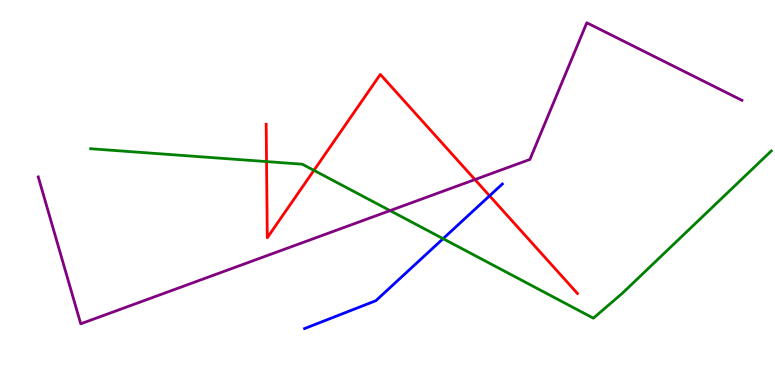[{'lines': ['blue', 'red'], 'intersections': [{'x': 6.32, 'y': 4.91}]}, {'lines': ['green', 'red'], 'intersections': [{'x': 3.44, 'y': 5.8}, {'x': 4.05, 'y': 5.58}]}, {'lines': ['purple', 'red'], 'intersections': [{'x': 6.13, 'y': 5.34}]}, {'lines': ['blue', 'green'], 'intersections': [{'x': 5.72, 'y': 3.8}]}, {'lines': ['blue', 'purple'], 'intersections': []}, {'lines': ['green', 'purple'], 'intersections': [{'x': 5.03, 'y': 4.53}]}]